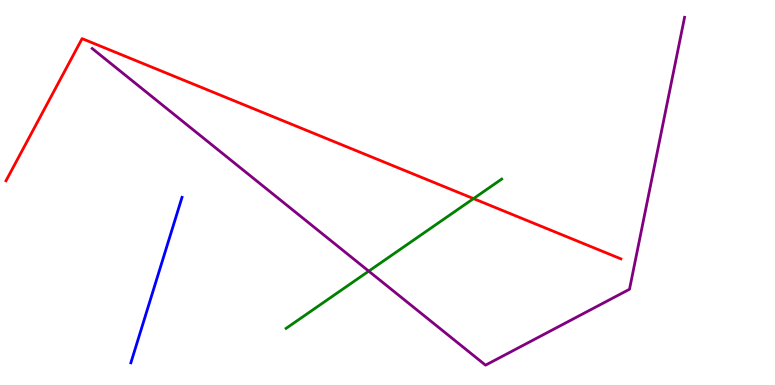[{'lines': ['blue', 'red'], 'intersections': []}, {'lines': ['green', 'red'], 'intersections': [{'x': 6.11, 'y': 4.84}]}, {'lines': ['purple', 'red'], 'intersections': []}, {'lines': ['blue', 'green'], 'intersections': []}, {'lines': ['blue', 'purple'], 'intersections': []}, {'lines': ['green', 'purple'], 'intersections': [{'x': 4.76, 'y': 2.96}]}]